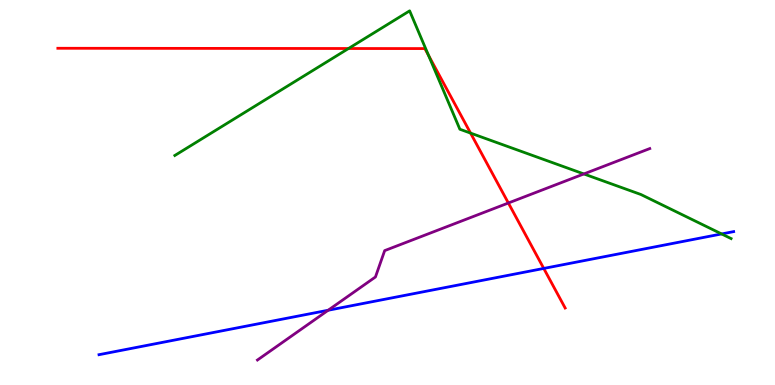[{'lines': ['blue', 'red'], 'intersections': [{'x': 7.02, 'y': 3.03}]}, {'lines': ['green', 'red'], 'intersections': [{'x': 4.5, 'y': 8.74}, {'x': 5.53, 'y': 8.56}, {'x': 6.07, 'y': 6.54}]}, {'lines': ['purple', 'red'], 'intersections': [{'x': 6.56, 'y': 4.73}]}, {'lines': ['blue', 'green'], 'intersections': [{'x': 9.31, 'y': 3.92}]}, {'lines': ['blue', 'purple'], 'intersections': [{'x': 4.23, 'y': 1.94}]}, {'lines': ['green', 'purple'], 'intersections': [{'x': 7.53, 'y': 5.48}]}]